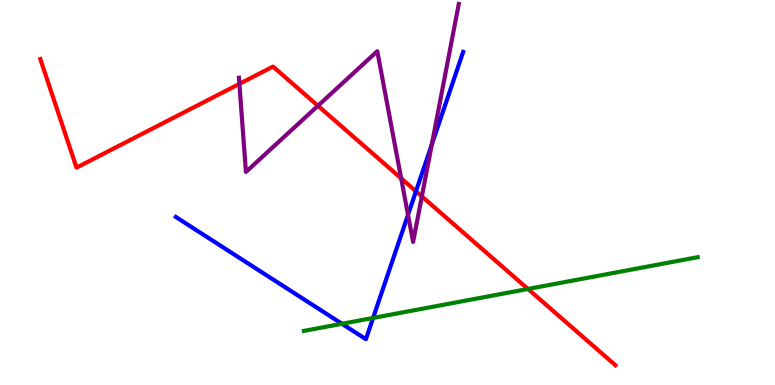[{'lines': ['blue', 'red'], 'intersections': [{'x': 5.37, 'y': 5.03}]}, {'lines': ['green', 'red'], 'intersections': [{'x': 6.81, 'y': 2.49}]}, {'lines': ['purple', 'red'], 'intersections': [{'x': 3.09, 'y': 7.82}, {'x': 4.1, 'y': 7.25}, {'x': 5.18, 'y': 5.37}, {'x': 5.44, 'y': 4.9}]}, {'lines': ['blue', 'green'], 'intersections': [{'x': 4.41, 'y': 1.59}, {'x': 4.81, 'y': 1.74}]}, {'lines': ['blue', 'purple'], 'intersections': [{'x': 5.26, 'y': 4.42}, {'x': 5.57, 'y': 6.25}]}, {'lines': ['green', 'purple'], 'intersections': []}]